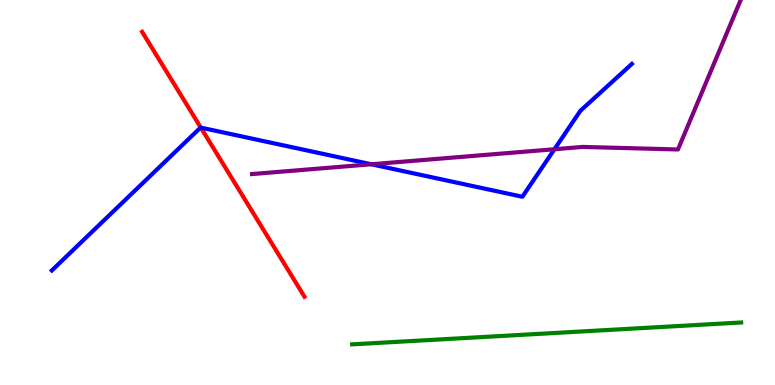[{'lines': ['blue', 'red'], 'intersections': [{'x': 2.59, 'y': 6.69}]}, {'lines': ['green', 'red'], 'intersections': []}, {'lines': ['purple', 'red'], 'intersections': []}, {'lines': ['blue', 'green'], 'intersections': []}, {'lines': ['blue', 'purple'], 'intersections': [{'x': 4.79, 'y': 5.73}, {'x': 7.15, 'y': 6.12}]}, {'lines': ['green', 'purple'], 'intersections': []}]